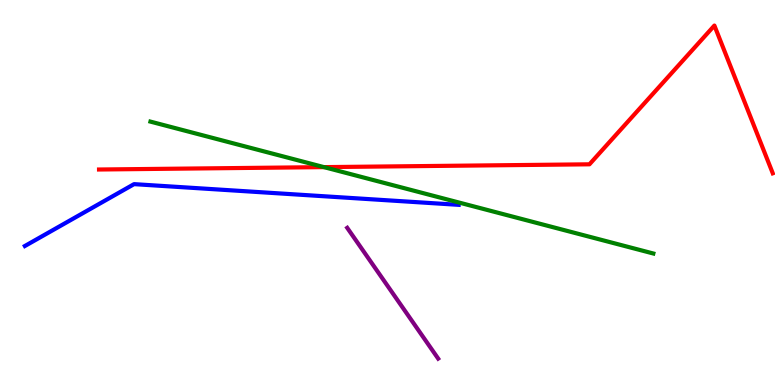[{'lines': ['blue', 'red'], 'intersections': []}, {'lines': ['green', 'red'], 'intersections': [{'x': 4.18, 'y': 5.66}]}, {'lines': ['purple', 'red'], 'intersections': []}, {'lines': ['blue', 'green'], 'intersections': []}, {'lines': ['blue', 'purple'], 'intersections': []}, {'lines': ['green', 'purple'], 'intersections': []}]